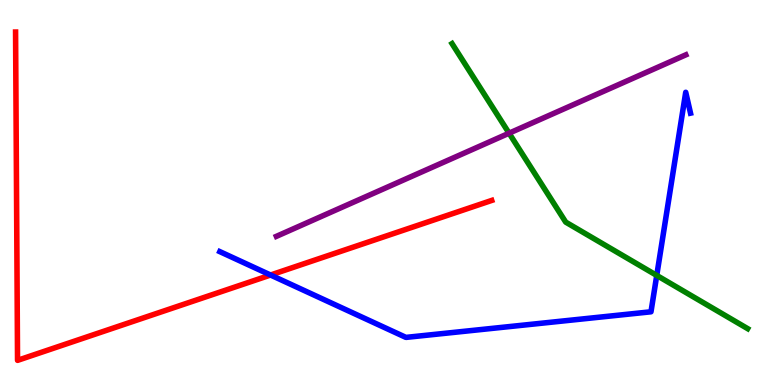[{'lines': ['blue', 'red'], 'intersections': [{'x': 3.49, 'y': 2.86}]}, {'lines': ['green', 'red'], 'intersections': []}, {'lines': ['purple', 'red'], 'intersections': []}, {'lines': ['blue', 'green'], 'intersections': [{'x': 8.47, 'y': 2.85}]}, {'lines': ['blue', 'purple'], 'intersections': []}, {'lines': ['green', 'purple'], 'intersections': [{'x': 6.57, 'y': 6.54}]}]